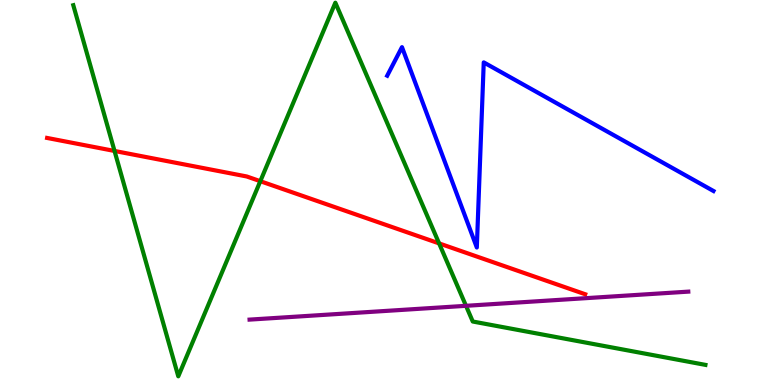[{'lines': ['blue', 'red'], 'intersections': []}, {'lines': ['green', 'red'], 'intersections': [{'x': 1.48, 'y': 6.08}, {'x': 3.36, 'y': 5.29}, {'x': 5.67, 'y': 3.68}]}, {'lines': ['purple', 'red'], 'intersections': []}, {'lines': ['blue', 'green'], 'intersections': []}, {'lines': ['blue', 'purple'], 'intersections': []}, {'lines': ['green', 'purple'], 'intersections': [{'x': 6.01, 'y': 2.06}]}]